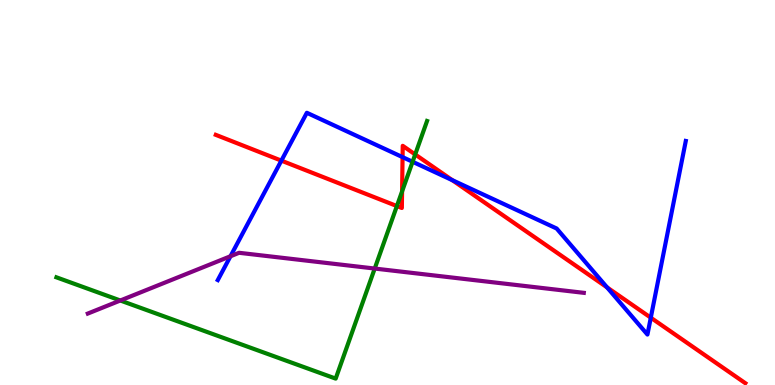[{'lines': ['blue', 'red'], 'intersections': [{'x': 3.63, 'y': 5.83}, {'x': 5.19, 'y': 5.92}, {'x': 5.84, 'y': 5.32}, {'x': 7.83, 'y': 2.54}, {'x': 8.4, 'y': 1.75}]}, {'lines': ['green', 'red'], 'intersections': [{'x': 5.12, 'y': 4.65}, {'x': 5.19, 'y': 5.03}, {'x': 5.36, 'y': 5.99}]}, {'lines': ['purple', 'red'], 'intersections': []}, {'lines': ['blue', 'green'], 'intersections': [{'x': 5.32, 'y': 5.8}]}, {'lines': ['blue', 'purple'], 'intersections': [{'x': 2.97, 'y': 3.34}]}, {'lines': ['green', 'purple'], 'intersections': [{'x': 1.55, 'y': 2.19}, {'x': 4.84, 'y': 3.02}]}]